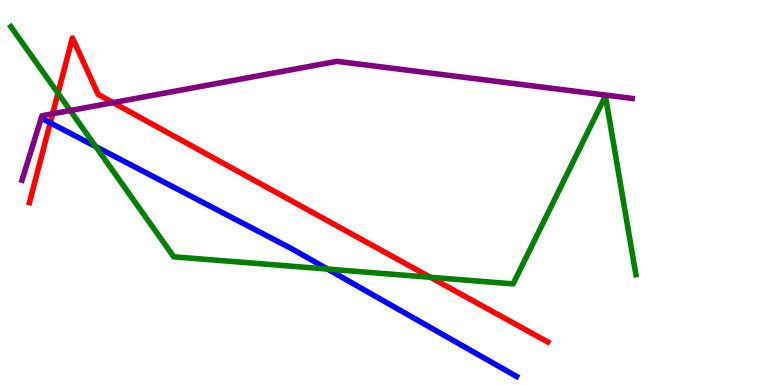[{'lines': ['blue', 'red'], 'intersections': [{'x': 0.648, 'y': 6.81}]}, {'lines': ['green', 'red'], 'intersections': [{'x': 0.748, 'y': 7.58}, {'x': 5.55, 'y': 2.8}]}, {'lines': ['purple', 'red'], 'intersections': [{'x': 0.679, 'y': 7.04}, {'x': 1.46, 'y': 7.33}]}, {'lines': ['blue', 'green'], 'intersections': [{'x': 1.24, 'y': 6.19}, {'x': 4.23, 'y': 3.01}]}, {'lines': ['blue', 'purple'], 'intersections': []}, {'lines': ['green', 'purple'], 'intersections': [{'x': 0.906, 'y': 7.13}]}]